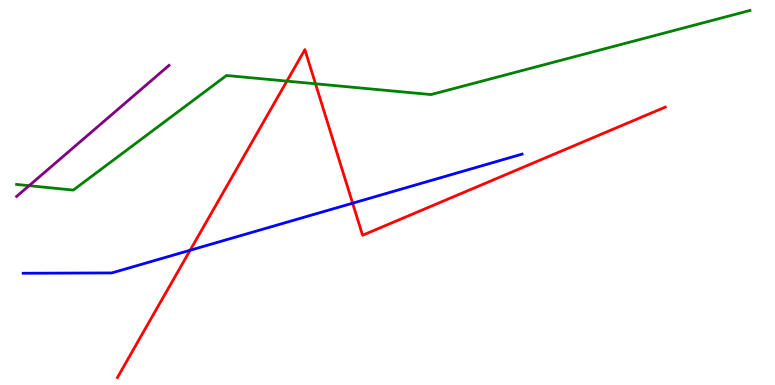[{'lines': ['blue', 'red'], 'intersections': [{'x': 2.45, 'y': 3.5}, {'x': 4.55, 'y': 4.72}]}, {'lines': ['green', 'red'], 'intersections': [{'x': 3.7, 'y': 7.89}, {'x': 4.07, 'y': 7.82}]}, {'lines': ['purple', 'red'], 'intersections': []}, {'lines': ['blue', 'green'], 'intersections': []}, {'lines': ['blue', 'purple'], 'intersections': []}, {'lines': ['green', 'purple'], 'intersections': [{'x': 0.376, 'y': 5.18}]}]